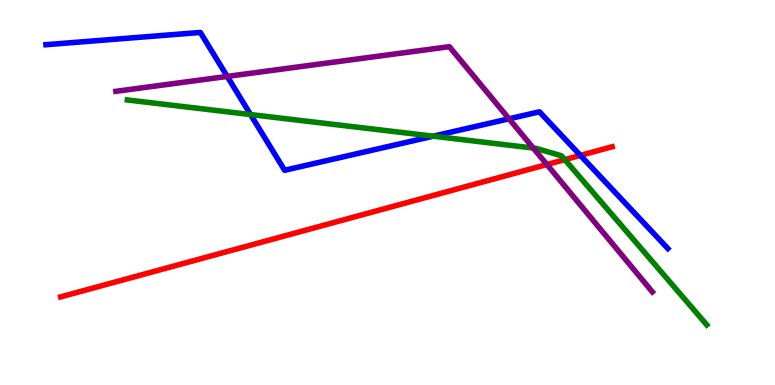[{'lines': ['blue', 'red'], 'intersections': [{'x': 7.49, 'y': 5.96}]}, {'lines': ['green', 'red'], 'intersections': [{'x': 7.29, 'y': 5.85}]}, {'lines': ['purple', 'red'], 'intersections': [{'x': 7.06, 'y': 5.73}]}, {'lines': ['blue', 'green'], 'intersections': [{'x': 3.23, 'y': 7.02}, {'x': 5.59, 'y': 6.46}]}, {'lines': ['blue', 'purple'], 'intersections': [{'x': 2.93, 'y': 8.02}, {'x': 6.57, 'y': 6.91}]}, {'lines': ['green', 'purple'], 'intersections': [{'x': 6.88, 'y': 6.15}]}]